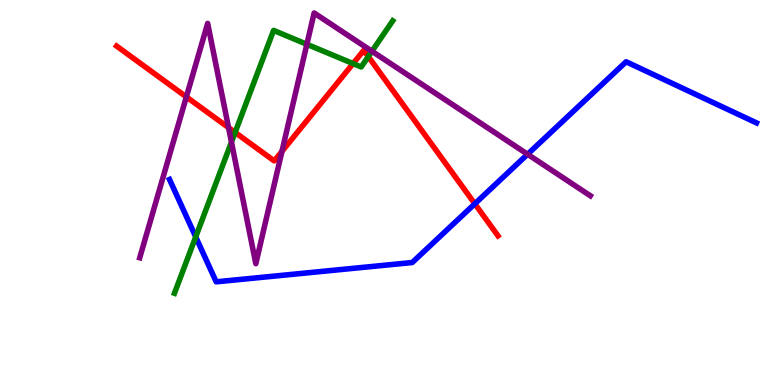[{'lines': ['blue', 'red'], 'intersections': [{'x': 6.13, 'y': 4.71}]}, {'lines': ['green', 'red'], 'intersections': [{'x': 3.03, 'y': 6.56}, {'x': 4.56, 'y': 8.35}, {'x': 4.75, 'y': 8.53}]}, {'lines': ['purple', 'red'], 'intersections': [{'x': 2.4, 'y': 7.48}, {'x': 2.95, 'y': 6.69}, {'x': 3.64, 'y': 6.07}]}, {'lines': ['blue', 'green'], 'intersections': [{'x': 2.53, 'y': 3.85}]}, {'lines': ['blue', 'purple'], 'intersections': [{'x': 6.81, 'y': 5.99}]}, {'lines': ['green', 'purple'], 'intersections': [{'x': 2.99, 'y': 6.31}, {'x': 3.96, 'y': 8.85}, {'x': 4.8, 'y': 8.67}]}]